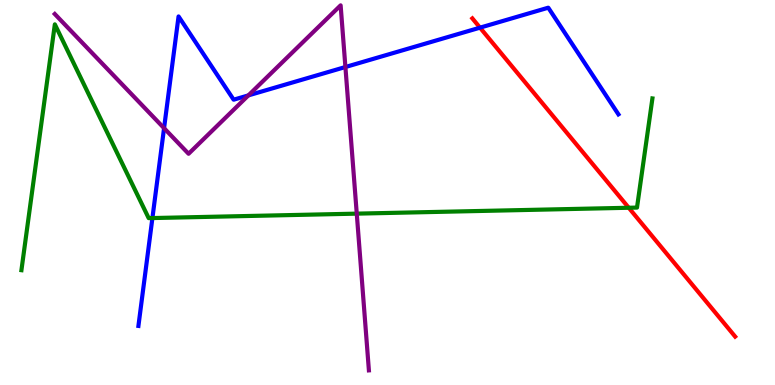[{'lines': ['blue', 'red'], 'intersections': [{'x': 6.19, 'y': 9.28}]}, {'lines': ['green', 'red'], 'intersections': [{'x': 8.11, 'y': 4.6}]}, {'lines': ['purple', 'red'], 'intersections': []}, {'lines': ['blue', 'green'], 'intersections': [{'x': 1.97, 'y': 4.34}]}, {'lines': ['blue', 'purple'], 'intersections': [{'x': 2.12, 'y': 6.67}, {'x': 3.21, 'y': 7.52}, {'x': 4.46, 'y': 8.26}]}, {'lines': ['green', 'purple'], 'intersections': [{'x': 4.6, 'y': 4.45}]}]